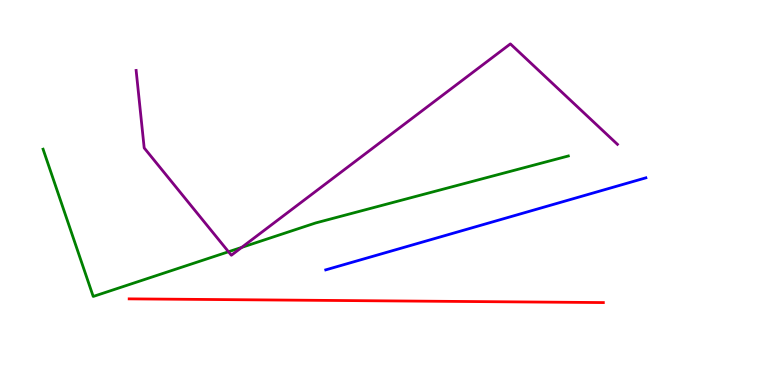[{'lines': ['blue', 'red'], 'intersections': []}, {'lines': ['green', 'red'], 'intersections': []}, {'lines': ['purple', 'red'], 'intersections': []}, {'lines': ['blue', 'green'], 'intersections': []}, {'lines': ['blue', 'purple'], 'intersections': []}, {'lines': ['green', 'purple'], 'intersections': [{'x': 2.95, 'y': 3.46}, {'x': 3.12, 'y': 3.57}]}]